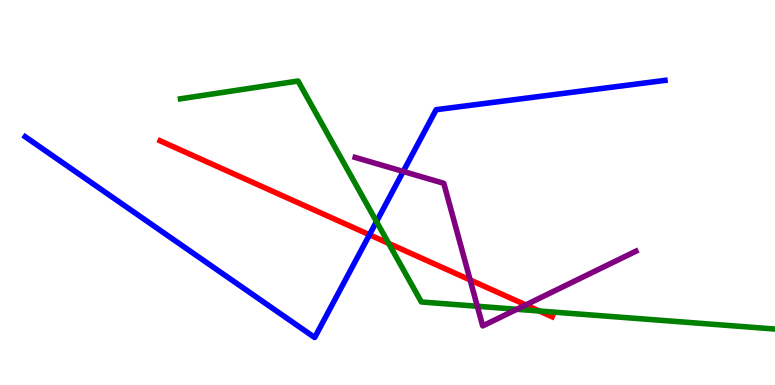[{'lines': ['blue', 'red'], 'intersections': [{'x': 4.77, 'y': 3.9}]}, {'lines': ['green', 'red'], 'intersections': [{'x': 5.02, 'y': 3.68}, {'x': 6.96, 'y': 1.92}]}, {'lines': ['purple', 'red'], 'intersections': [{'x': 6.07, 'y': 2.73}, {'x': 6.78, 'y': 2.08}]}, {'lines': ['blue', 'green'], 'intersections': [{'x': 4.86, 'y': 4.24}]}, {'lines': ['blue', 'purple'], 'intersections': [{'x': 5.2, 'y': 5.55}]}, {'lines': ['green', 'purple'], 'intersections': [{'x': 6.16, 'y': 2.05}, {'x': 6.67, 'y': 1.97}]}]